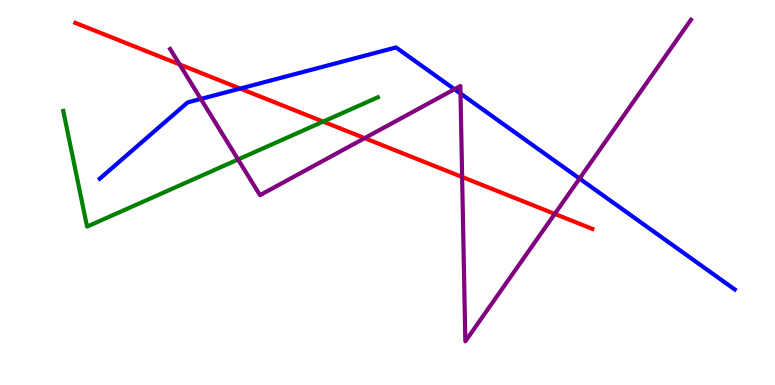[{'lines': ['blue', 'red'], 'intersections': [{'x': 3.1, 'y': 7.7}]}, {'lines': ['green', 'red'], 'intersections': [{'x': 4.17, 'y': 6.84}]}, {'lines': ['purple', 'red'], 'intersections': [{'x': 2.32, 'y': 8.33}, {'x': 4.71, 'y': 6.41}, {'x': 5.96, 'y': 5.4}, {'x': 7.16, 'y': 4.44}]}, {'lines': ['blue', 'green'], 'intersections': []}, {'lines': ['blue', 'purple'], 'intersections': [{'x': 2.59, 'y': 7.43}, {'x': 5.86, 'y': 7.68}, {'x': 5.94, 'y': 7.57}, {'x': 7.48, 'y': 5.36}]}, {'lines': ['green', 'purple'], 'intersections': [{'x': 3.07, 'y': 5.86}]}]